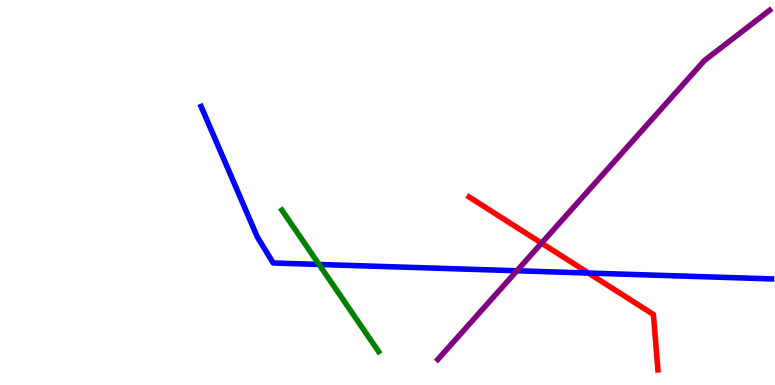[{'lines': ['blue', 'red'], 'intersections': [{'x': 7.59, 'y': 2.91}]}, {'lines': ['green', 'red'], 'intersections': []}, {'lines': ['purple', 'red'], 'intersections': [{'x': 6.99, 'y': 3.68}]}, {'lines': ['blue', 'green'], 'intersections': [{'x': 4.12, 'y': 3.13}]}, {'lines': ['blue', 'purple'], 'intersections': [{'x': 6.67, 'y': 2.97}]}, {'lines': ['green', 'purple'], 'intersections': []}]